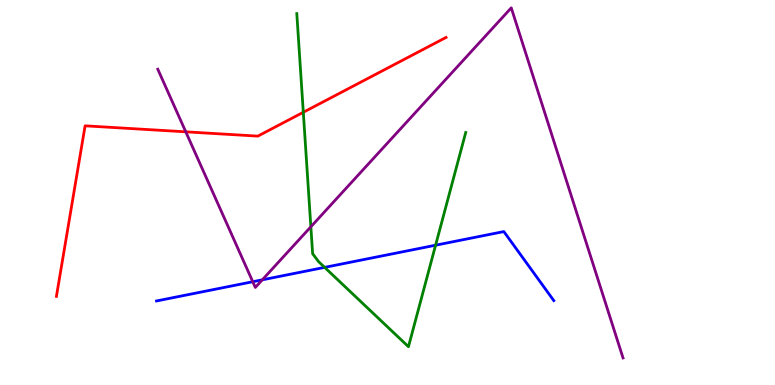[{'lines': ['blue', 'red'], 'intersections': []}, {'lines': ['green', 'red'], 'intersections': [{'x': 3.91, 'y': 7.08}]}, {'lines': ['purple', 'red'], 'intersections': [{'x': 2.4, 'y': 6.58}]}, {'lines': ['blue', 'green'], 'intersections': [{'x': 4.19, 'y': 3.06}, {'x': 5.62, 'y': 3.63}]}, {'lines': ['blue', 'purple'], 'intersections': [{'x': 3.26, 'y': 2.68}, {'x': 3.38, 'y': 2.73}]}, {'lines': ['green', 'purple'], 'intersections': [{'x': 4.01, 'y': 4.11}]}]